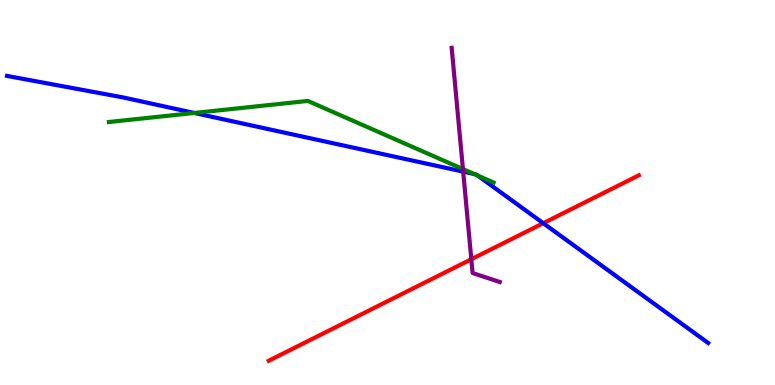[{'lines': ['blue', 'red'], 'intersections': [{'x': 7.01, 'y': 4.2}]}, {'lines': ['green', 'red'], 'intersections': []}, {'lines': ['purple', 'red'], 'intersections': [{'x': 6.08, 'y': 3.27}]}, {'lines': ['blue', 'green'], 'intersections': [{'x': 2.51, 'y': 7.07}, {'x': 6.12, 'y': 5.48}, {'x': 6.16, 'y': 5.44}]}, {'lines': ['blue', 'purple'], 'intersections': [{'x': 5.98, 'y': 5.54}]}, {'lines': ['green', 'purple'], 'intersections': [{'x': 5.97, 'y': 5.61}]}]